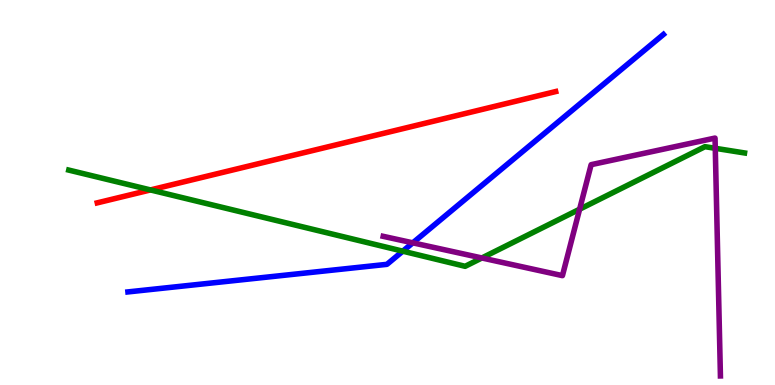[{'lines': ['blue', 'red'], 'intersections': []}, {'lines': ['green', 'red'], 'intersections': [{'x': 1.94, 'y': 5.07}]}, {'lines': ['purple', 'red'], 'intersections': []}, {'lines': ['blue', 'green'], 'intersections': [{'x': 5.2, 'y': 3.48}]}, {'lines': ['blue', 'purple'], 'intersections': [{'x': 5.33, 'y': 3.69}]}, {'lines': ['green', 'purple'], 'intersections': [{'x': 6.22, 'y': 3.3}, {'x': 7.48, 'y': 4.57}, {'x': 9.23, 'y': 6.15}]}]